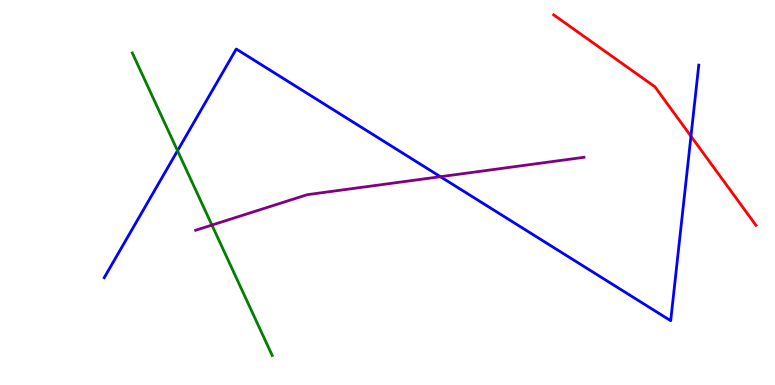[{'lines': ['blue', 'red'], 'intersections': [{'x': 8.92, 'y': 6.46}]}, {'lines': ['green', 'red'], 'intersections': []}, {'lines': ['purple', 'red'], 'intersections': []}, {'lines': ['blue', 'green'], 'intersections': [{'x': 2.29, 'y': 6.09}]}, {'lines': ['blue', 'purple'], 'intersections': [{'x': 5.68, 'y': 5.41}]}, {'lines': ['green', 'purple'], 'intersections': [{'x': 2.73, 'y': 4.15}]}]